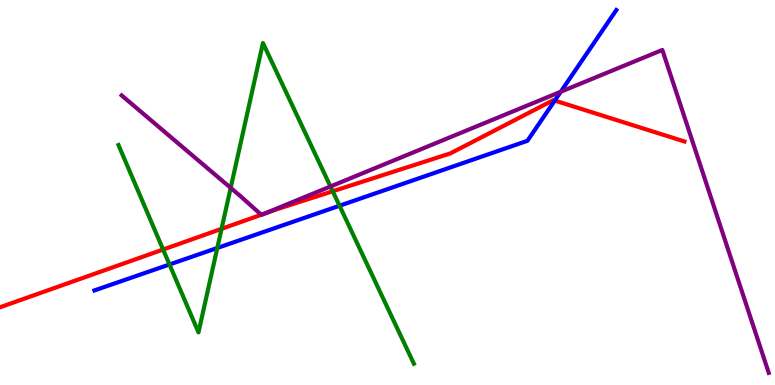[{'lines': ['blue', 'red'], 'intersections': [{'x': 7.16, 'y': 7.39}]}, {'lines': ['green', 'red'], 'intersections': [{'x': 2.1, 'y': 3.52}, {'x': 2.86, 'y': 4.06}, {'x': 4.29, 'y': 5.03}]}, {'lines': ['purple', 'red'], 'intersections': [{'x': 3.37, 'y': 4.42}, {'x': 3.41, 'y': 4.45}]}, {'lines': ['blue', 'green'], 'intersections': [{'x': 2.19, 'y': 3.13}, {'x': 2.8, 'y': 3.56}, {'x': 4.38, 'y': 4.66}]}, {'lines': ['blue', 'purple'], 'intersections': [{'x': 7.24, 'y': 7.62}]}, {'lines': ['green', 'purple'], 'intersections': [{'x': 2.98, 'y': 5.12}, {'x': 4.26, 'y': 5.16}]}]